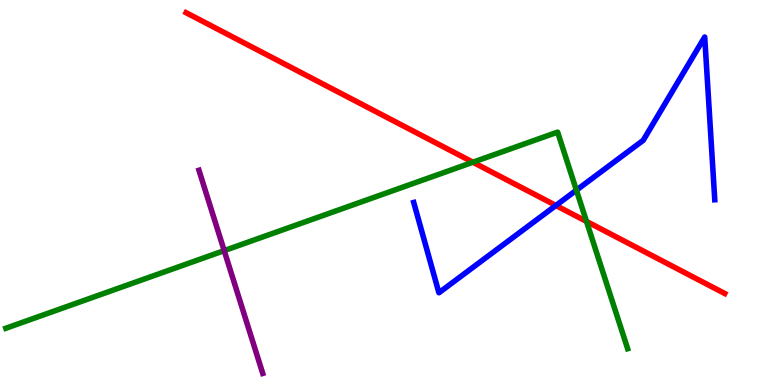[{'lines': ['blue', 'red'], 'intersections': [{'x': 7.17, 'y': 4.66}]}, {'lines': ['green', 'red'], 'intersections': [{'x': 6.1, 'y': 5.79}, {'x': 7.57, 'y': 4.25}]}, {'lines': ['purple', 'red'], 'intersections': []}, {'lines': ['blue', 'green'], 'intersections': [{'x': 7.44, 'y': 5.06}]}, {'lines': ['blue', 'purple'], 'intersections': []}, {'lines': ['green', 'purple'], 'intersections': [{'x': 2.89, 'y': 3.49}]}]